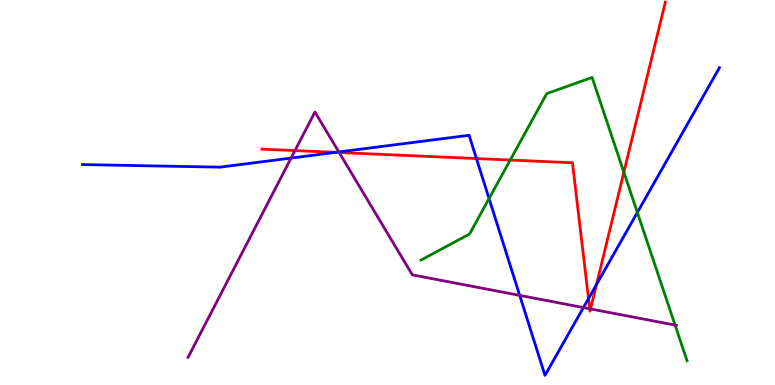[{'lines': ['blue', 'red'], 'intersections': [{'x': 4.33, 'y': 6.04}, {'x': 6.15, 'y': 5.88}, {'x': 7.59, 'y': 2.24}, {'x': 7.7, 'y': 2.61}]}, {'lines': ['green', 'red'], 'intersections': [{'x': 6.58, 'y': 5.84}, {'x': 8.05, 'y': 5.53}]}, {'lines': ['purple', 'red'], 'intersections': [{'x': 3.81, 'y': 6.09}, {'x': 4.38, 'y': 6.04}, {'x': 7.61, 'y': 1.98}, {'x': 7.62, 'y': 1.98}]}, {'lines': ['blue', 'green'], 'intersections': [{'x': 6.31, 'y': 4.84}, {'x': 8.22, 'y': 4.48}]}, {'lines': ['blue', 'purple'], 'intersections': [{'x': 3.76, 'y': 5.89}, {'x': 4.37, 'y': 6.05}, {'x': 6.71, 'y': 2.33}, {'x': 7.53, 'y': 2.01}]}, {'lines': ['green', 'purple'], 'intersections': [{'x': 8.71, 'y': 1.56}]}]